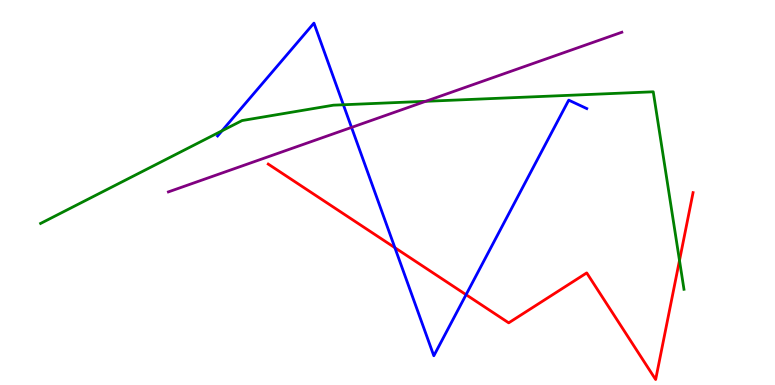[{'lines': ['blue', 'red'], 'intersections': [{'x': 5.1, 'y': 3.57}, {'x': 6.01, 'y': 2.35}]}, {'lines': ['green', 'red'], 'intersections': [{'x': 8.77, 'y': 3.23}]}, {'lines': ['purple', 'red'], 'intersections': []}, {'lines': ['blue', 'green'], 'intersections': [{'x': 2.86, 'y': 6.6}, {'x': 4.43, 'y': 7.28}]}, {'lines': ['blue', 'purple'], 'intersections': [{'x': 4.54, 'y': 6.69}]}, {'lines': ['green', 'purple'], 'intersections': [{'x': 5.49, 'y': 7.37}]}]